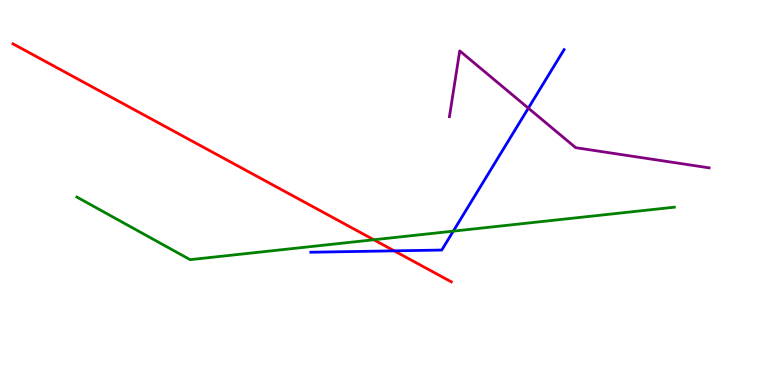[{'lines': ['blue', 'red'], 'intersections': [{'x': 5.09, 'y': 3.48}]}, {'lines': ['green', 'red'], 'intersections': [{'x': 4.82, 'y': 3.77}]}, {'lines': ['purple', 'red'], 'intersections': []}, {'lines': ['blue', 'green'], 'intersections': [{'x': 5.85, 'y': 4.0}]}, {'lines': ['blue', 'purple'], 'intersections': [{'x': 6.82, 'y': 7.19}]}, {'lines': ['green', 'purple'], 'intersections': []}]